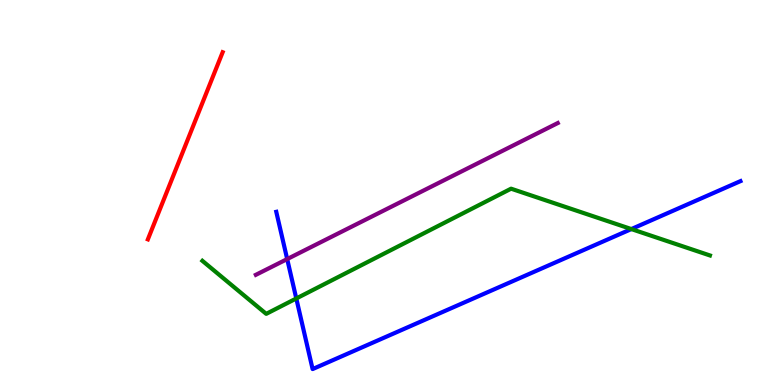[{'lines': ['blue', 'red'], 'intersections': []}, {'lines': ['green', 'red'], 'intersections': []}, {'lines': ['purple', 'red'], 'intersections': []}, {'lines': ['blue', 'green'], 'intersections': [{'x': 3.82, 'y': 2.25}, {'x': 8.15, 'y': 4.05}]}, {'lines': ['blue', 'purple'], 'intersections': [{'x': 3.71, 'y': 3.27}]}, {'lines': ['green', 'purple'], 'intersections': []}]